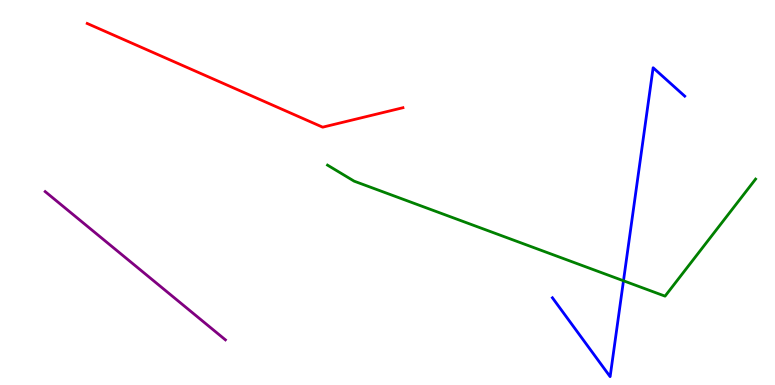[{'lines': ['blue', 'red'], 'intersections': []}, {'lines': ['green', 'red'], 'intersections': []}, {'lines': ['purple', 'red'], 'intersections': []}, {'lines': ['blue', 'green'], 'intersections': [{'x': 8.04, 'y': 2.71}]}, {'lines': ['blue', 'purple'], 'intersections': []}, {'lines': ['green', 'purple'], 'intersections': []}]